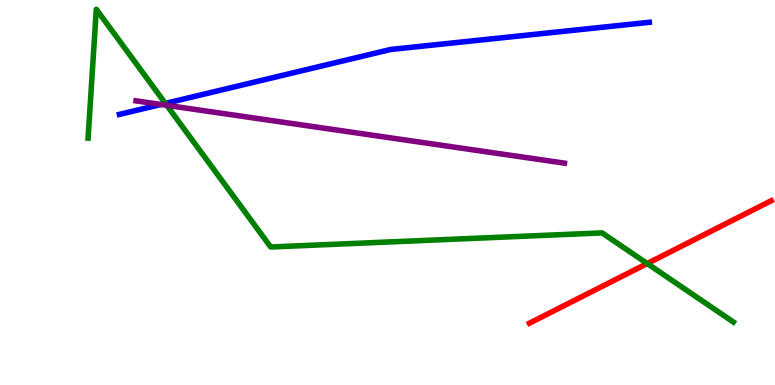[{'lines': ['blue', 'red'], 'intersections': []}, {'lines': ['green', 'red'], 'intersections': [{'x': 8.35, 'y': 3.15}]}, {'lines': ['purple', 'red'], 'intersections': []}, {'lines': ['blue', 'green'], 'intersections': [{'x': 2.13, 'y': 7.31}]}, {'lines': ['blue', 'purple'], 'intersections': [{'x': 2.08, 'y': 7.29}]}, {'lines': ['green', 'purple'], 'intersections': [{'x': 2.15, 'y': 7.26}]}]